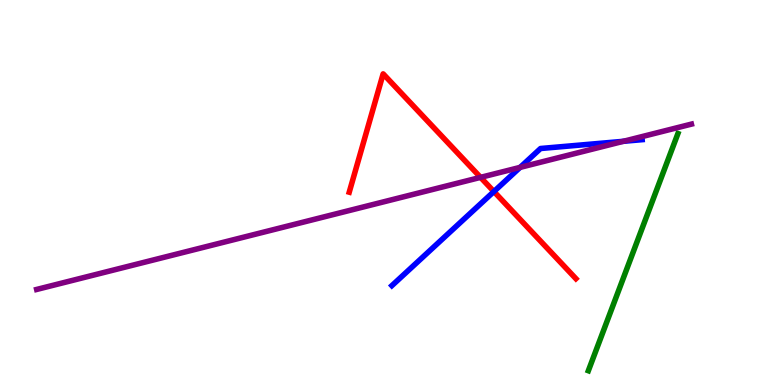[{'lines': ['blue', 'red'], 'intersections': [{'x': 6.37, 'y': 5.02}]}, {'lines': ['green', 'red'], 'intersections': []}, {'lines': ['purple', 'red'], 'intersections': [{'x': 6.2, 'y': 5.39}]}, {'lines': ['blue', 'green'], 'intersections': []}, {'lines': ['blue', 'purple'], 'intersections': [{'x': 6.71, 'y': 5.65}, {'x': 8.04, 'y': 6.33}]}, {'lines': ['green', 'purple'], 'intersections': []}]